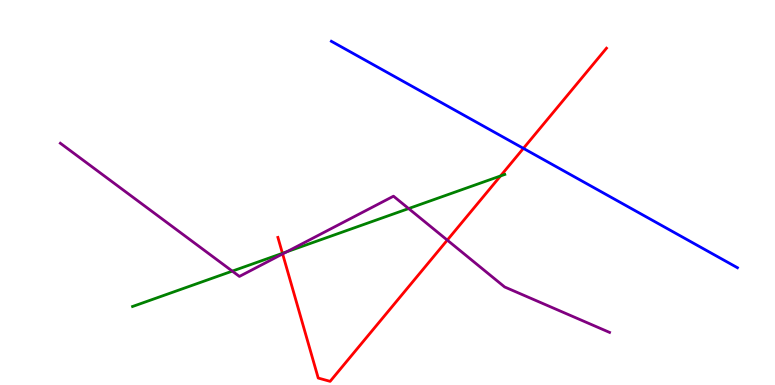[{'lines': ['blue', 'red'], 'intersections': [{'x': 6.75, 'y': 6.15}]}, {'lines': ['green', 'red'], 'intersections': [{'x': 3.64, 'y': 3.42}, {'x': 6.46, 'y': 5.43}]}, {'lines': ['purple', 'red'], 'intersections': [{'x': 3.65, 'y': 3.4}, {'x': 5.77, 'y': 3.76}]}, {'lines': ['blue', 'green'], 'intersections': []}, {'lines': ['blue', 'purple'], 'intersections': []}, {'lines': ['green', 'purple'], 'intersections': [{'x': 3.0, 'y': 2.96}, {'x': 3.7, 'y': 3.46}, {'x': 5.27, 'y': 4.58}]}]